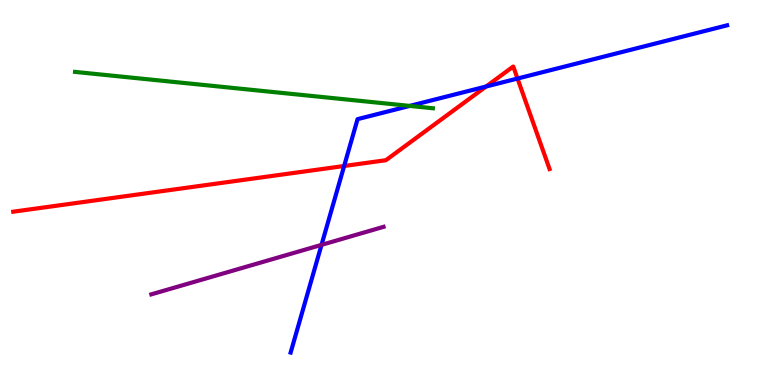[{'lines': ['blue', 'red'], 'intersections': [{'x': 4.44, 'y': 5.69}, {'x': 6.27, 'y': 7.75}, {'x': 6.68, 'y': 7.96}]}, {'lines': ['green', 'red'], 'intersections': []}, {'lines': ['purple', 'red'], 'intersections': []}, {'lines': ['blue', 'green'], 'intersections': [{'x': 5.29, 'y': 7.25}]}, {'lines': ['blue', 'purple'], 'intersections': [{'x': 4.15, 'y': 3.64}]}, {'lines': ['green', 'purple'], 'intersections': []}]